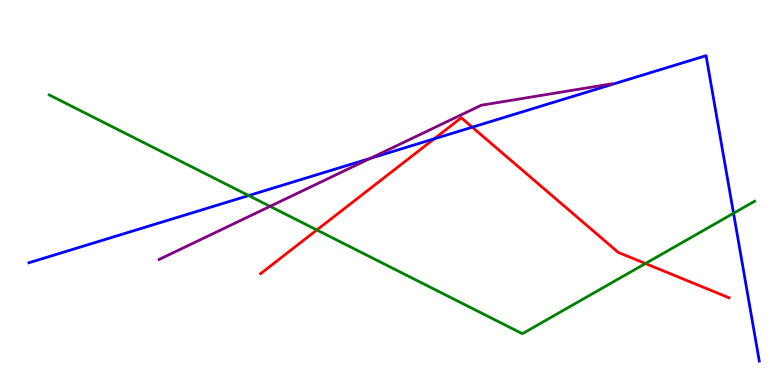[{'lines': ['blue', 'red'], 'intersections': [{'x': 5.6, 'y': 6.39}, {'x': 6.09, 'y': 6.7}]}, {'lines': ['green', 'red'], 'intersections': [{'x': 4.09, 'y': 4.03}, {'x': 8.33, 'y': 3.16}]}, {'lines': ['purple', 'red'], 'intersections': []}, {'lines': ['blue', 'green'], 'intersections': [{'x': 3.21, 'y': 4.92}, {'x': 9.46, 'y': 4.46}]}, {'lines': ['blue', 'purple'], 'intersections': [{'x': 4.78, 'y': 5.89}]}, {'lines': ['green', 'purple'], 'intersections': [{'x': 3.48, 'y': 4.64}]}]